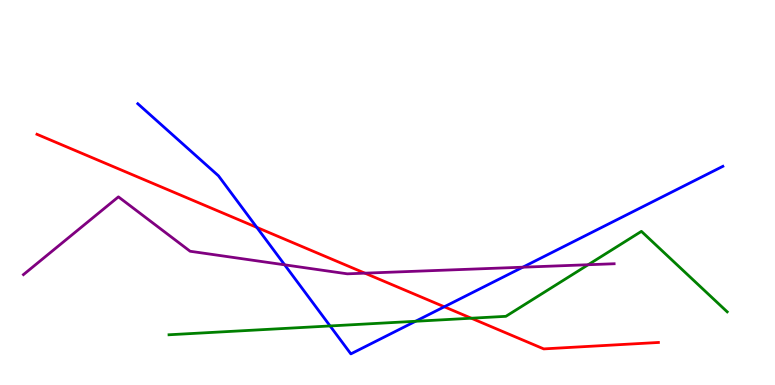[{'lines': ['blue', 'red'], 'intersections': [{'x': 3.31, 'y': 4.09}, {'x': 5.73, 'y': 2.03}]}, {'lines': ['green', 'red'], 'intersections': [{'x': 6.08, 'y': 1.73}]}, {'lines': ['purple', 'red'], 'intersections': [{'x': 4.71, 'y': 2.9}]}, {'lines': ['blue', 'green'], 'intersections': [{'x': 4.26, 'y': 1.53}, {'x': 5.36, 'y': 1.66}]}, {'lines': ['blue', 'purple'], 'intersections': [{'x': 3.67, 'y': 3.12}, {'x': 6.75, 'y': 3.06}]}, {'lines': ['green', 'purple'], 'intersections': [{'x': 7.59, 'y': 3.12}]}]